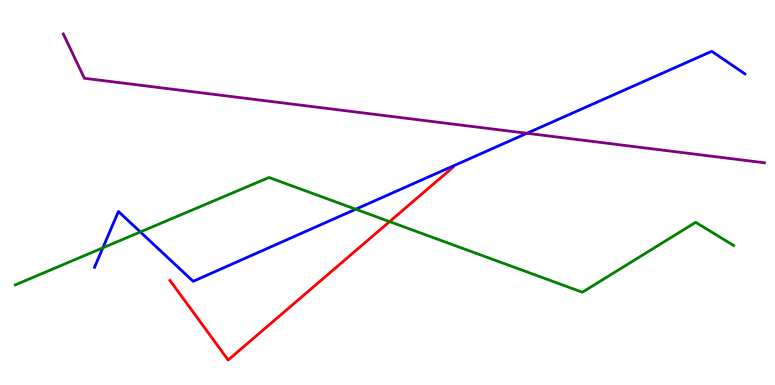[{'lines': ['blue', 'red'], 'intersections': []}, {'lines': ['green', 'red'], 'intersections': [{'x': 5.03, 'y': 4.24}]}, {'lines': ['purple', 'red'], 'intersections': []}, {'lines': ['blue', 'green'], 'intersections': [{'x': 1.33, 'y': 3.56}, {'x': 1.81, 'y': 3.98}, {'x': 4.59, 'y': 4.57}]}, {'lines': ['blue', 'purple'], 'intersections': [{'x': 6.8, 'y': 6.54}]}, {'lines': ['green', 'purple'], 'intersections': []}]